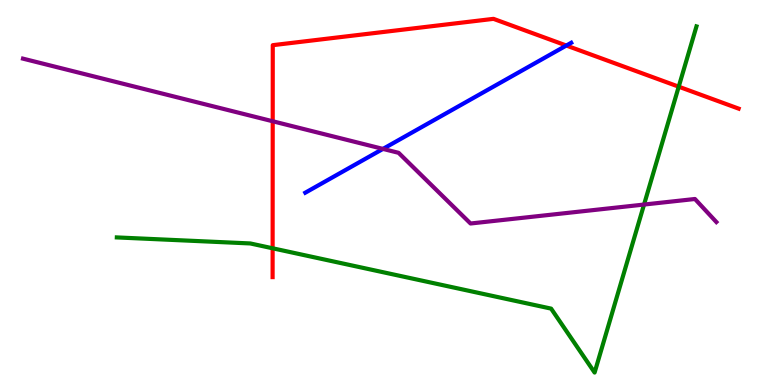[{'lines': ['blue', 'red'], 'intersections': [{'x': 7.31, 'y': 8.82}]}, {'lines': ['green', 'red'], 'intersections': [{'x': 3.52, 'y': 3.55}, {'x': 8.76, 'y': 7.75}]}, {'lines': ['purple', 'red'], 'intersections': [{'x': 3.52, 'y': 6.85}]}, {'lines': ['blue', 'green'], 'intersections': []}, {'lines': ['blue', 'purple'], 'intersections': [{'x': 4.94, 'y': 6.13}]}, {'lines': ['green', 'purple'], 'intersections': [{'x': 8.31, 'y': 4.69}]}]